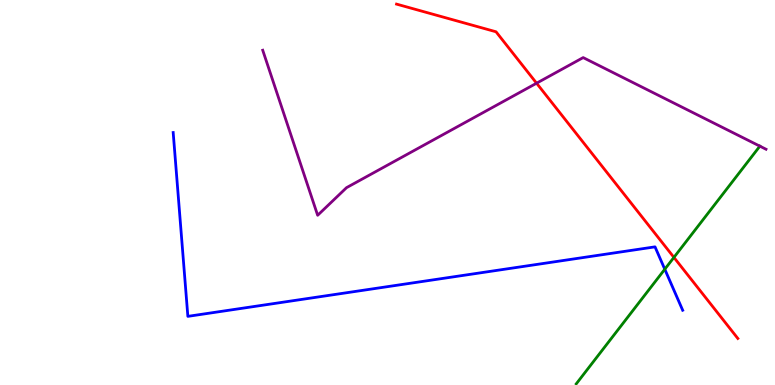[{'lines': ['blue', 'red'], 'intersections': []}, {'lines': ['green', 'red'], 'intersections': [{'x': 8.7, 'y': 3.31}]}, {'lines': ['purple', 'red'], 'intersections': [{'x': 6.92, 'y': 7.84}]}, {'lines': ['blue', 'green'], 'intersections': [{'x': 8.58, 'y': 3.01}]}, {'lines': ['blue', 'purple'], 'intersections': []}, {'lines': ['green', 'purple'], 'intersections': [{'x': 9.8, 'y': 6.2}]}]